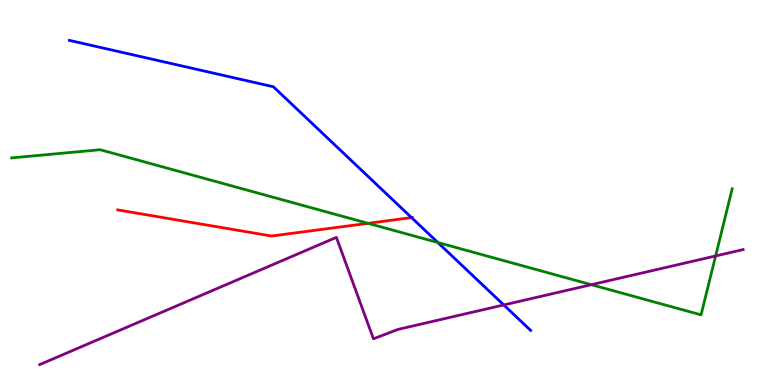[{'lines': ['blue', 'red'], 'intersections': [{'x': 5.31, 'y': 4.35}]}, {'lines': ['green', 'red'], 'intersections': [{'x': 4.75, 'y': 4.2}]}, {'lines': ['purple', 'red'], 'intersections': []}, {'lines': ['blue', 'green'], 'intersections': [{'x': 5.65, 'y': 3.7}]}, {'lines': ['blue', 'purple'], 'intersections': [{'x': 6.5, 'y': 2.08}]}, {'lines': ['green', 'purple'], 'intersections': [{'x': 7.63, 'y': 2.61}, {'x': 9.23, 'y': 3.35}]}]